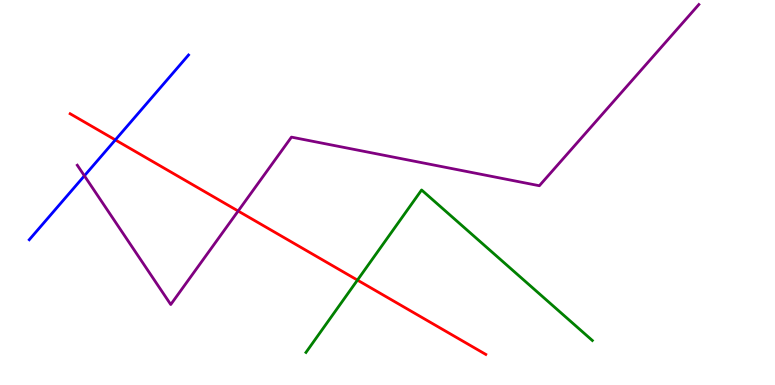[{'lines': ['blue', 'red'], 'intersections': [{'x': 1.49, 'y': 6.37}]}, {'lines': ['green', 'red'], 'intersections': [{'x': 4.61, 'y': 2.72}]}, {'lines': ['purple', 'red'], 'intersections': [{'x': 3.07, 'y': 4.52}]}, {'lines': ['blue', 'green'], 'intersections': []}, {'lines': ['blue', 'purple'], 'intersections': [{'x': 1.09, 'y': 5.43}]}, {'lines': ['green', 'purple'], 'intersections': []}]